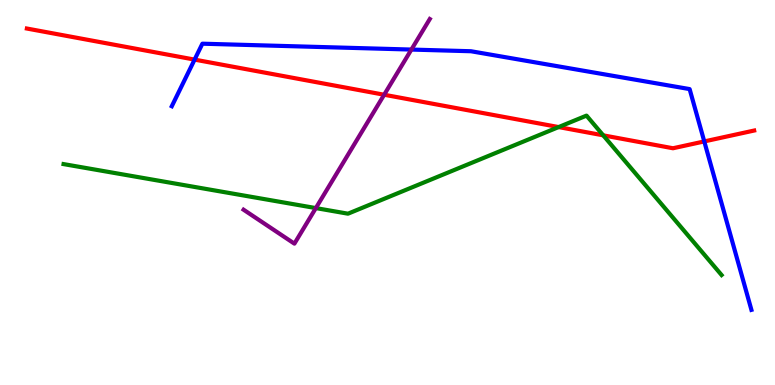[{'lines': ['blue', 'red'], 'intersections': [{'x': 2.51, 'y': 8.45}, {'x': 9.09, 'y': 6.33}]}, {'lines': ['green', 'red'], 'intersections': [{'x': 7.21, 'y': 6.7}, {'x': 7.78, 'y': 6.48}]}, {'lines': ['purple', 'red'], 'intersections': [{'x': 4.96, 'y': 7.54}]}, {'lines': ['blue', 'green'], 'intersections': []}, {'lines': ['blue', 'purple'], 'intersections': [{'x': 5.31, 'y': 8.71}]}, {'lines': ['green', 'purple'], 'intersections': [{'x': 4.08, 'y': 4.6}]}]